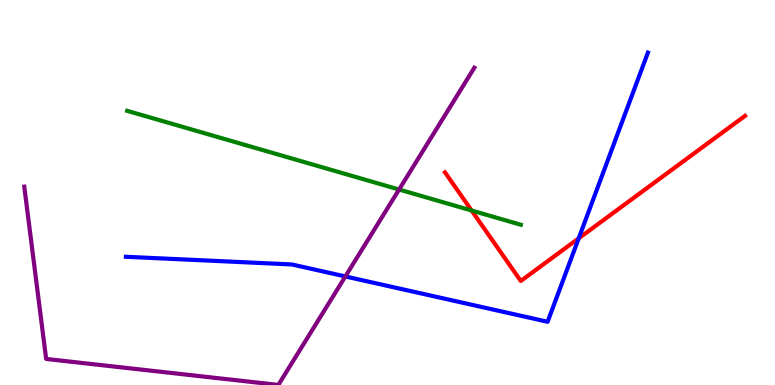[{'lines': ['blue', 'red'], 'intersections': [{'x': 7.47, 'y': 3.81}]}, {'lines': ['green', 'red'], 'intersections': [{'x': 6.09, 'y': 4.53}]}, {'lines': ['purple', 'red'], 'intersections': []}, {'lines': ['blue', 'green'], 'intersections': []}, {'lines': ['blue', 'purple'], 'intersections': [{'x': 4.46, 'y': 2.82}]}, {'lines': ['green', 'purple'], 'intersections': [{'x': 5.15, 'y': 5.08}]}]